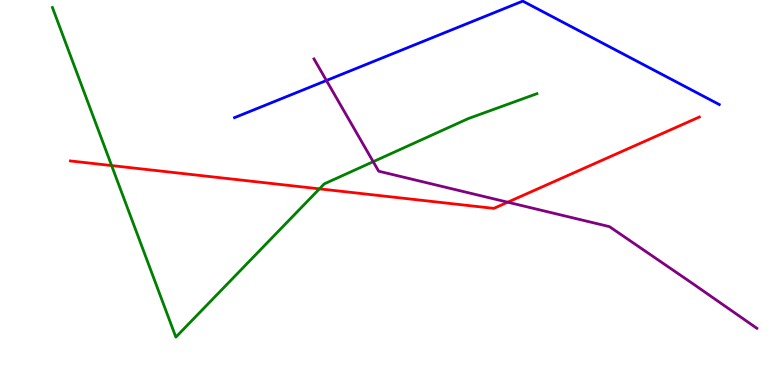[{'lines': ['blue', 'red'], 'intersections': []}, {'lines': ['green', 'red'], 'intersections': [{'x': 1.44, 'y': 5.7}, {'x': 4.12, 'y': 5.09}]}, {'lines': ['purple', 'red'], 'intersections': [{'x': 6.55, 'y': 4.75}]}, {'lines': ['blue', 'green'], 'intersections': []}, {'lines': ['blue', 'purple'], 'intersections': [{'x': 4.21, 'y': 7.91}]}, {'lines': ['green', 'purple'], 'intersections': [{'x': 4.82, 'y': 5.8}]}]